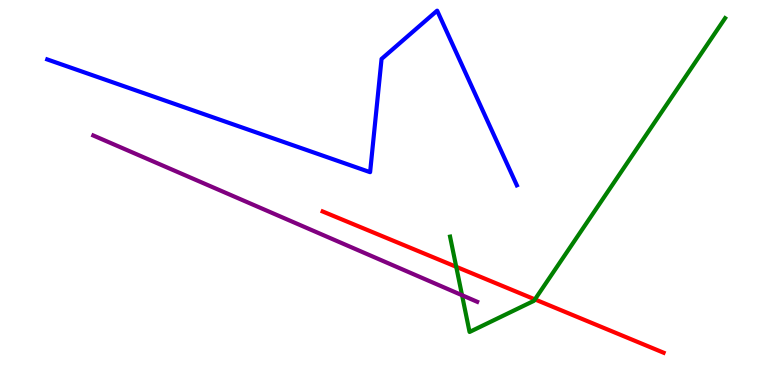[{'lines': ['blue', 'red'], 'intersections': []}, {'lines': ['green', 'red'], 'intersections': [{'x': 5.89, 'y': 3.07}, {'x': 6.9, 'y': 2.22}]}, {'lines': ['purple', 'red'], 'intersections': []}, {'lines': ['blue', 'green'], 'intersections': []}, {'lines': ['blue', 'purple'], 'intersections': []}, {'lines': ['green', 'purple'], 'intersections': [{'x': 5.96, 'y': 2.33}]}]